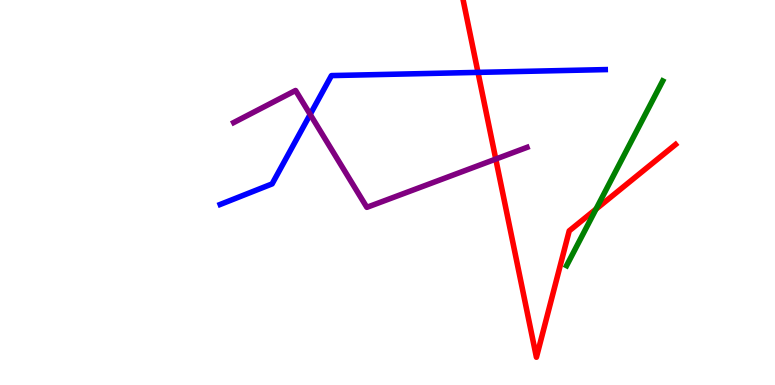[{'lines': ['blue', 'red'], 'intersections': [{'x': 6.17, 'y': 8.12}]}, {'lines': ['green', 'red'], 'intersections': [{'x': 7.69, 'y': 4.57}]}, {'lines': ['purple', 'red'], 'intersections': [{'x': 6.4, 'y': 5.87}]}, {'lines': ['blue', 'green'], 'intersections': []}, {'lines': ['blue', 'purple'], 'intersections': [{'x': 4.0, 'y': 7.03}]}, {'lines': ['green', 'purple'], 'intersections': []}]